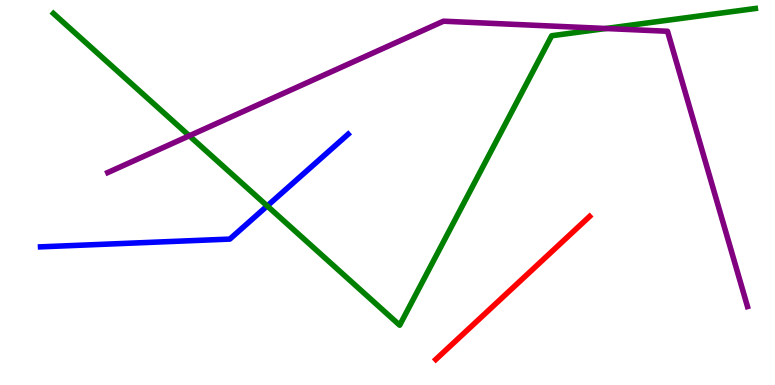[{'lines': ['blue', 'red'], 'intersections': []}, {'lines': ['green', 'red'], 'intersections': []}, {'lines': ['purple', 'red'], 'intersections': []}, {'lines': ['blue', 'green'], 'intersections': [{'x': 3.45, 'y': 4.65}]}, {'lines': ['blue', 'purple'], 'intersections': []}, {'lines': ['green', 'purple'], 'intersections': [{'x': 2.44, 'y': 6.47}, {'x': 7.82, 'y': 9.26}]}]